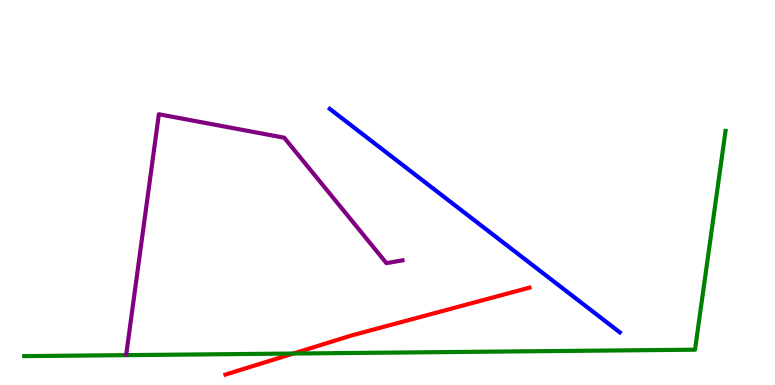[{'lines': ['blue', 'red'], 'intersections': []}, {'lines': ['green', 'red'], 'intersections': [{'x': 3.78, 'y': 0.817}]}, {'lines': ['purple', 'red'], 'intersections': []}, {'lines': ['blue', 'green'], 'intersections': []}, {'lines': ['blue', 'purple'], 'intersections': []}, {'lines': ['green', 'purple'], 'intersections': []}]